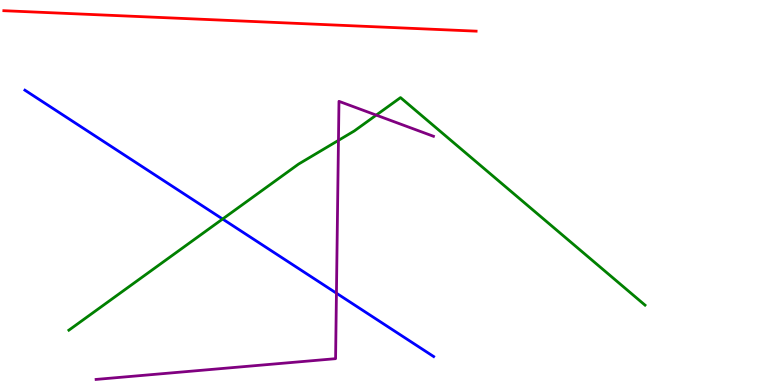[{'lines': ['blue', 'red'], 'intersections': []}, {'lines': ['green', 'red'], 'intersections': []}, {'lines': ['purple', 'red'], 'intersections': []}, {'lines': ['blue', 'green'], 'intersections': [{'x': 2.87, 'y': 4.31}]}, {'lines': ['blue', 'purple'], 'intersections': [{'x': 4.34, 'y': 2.38}]}, {'lines': ['green', 'purple'], 'intersections': [{'x': 4.37, 'y': 6.35}, {'x': 4.85, 'y': 7.01}]}]